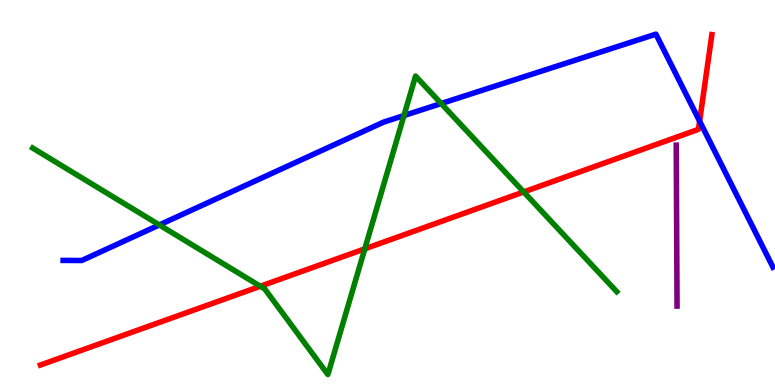[{'lines': ['blue', 'red'], 'intersections': [{'x': 9.03, 'y': 6.85}]}, {'lines': ['green', 'red'], 'intersections': [{'x': 3.36, 'y': 2.56}, {'x': 4.71, 'y': 3.54}, {'x': 6.76, 'y': 5.01}]}, {'lines': ['purple', 'red'], 'intersections': []}, {'lines': ['blue', 'green'], 'intersections': [{'x': 2.06, 'y': 4.16}, {'x': 5.21, 'y': 7.0}, {'x': 5.69, 'y': 7.31}]}, {'lines': ['blue', 'purple'], 'intersections': []}, {'lines': ['green', 'purple'], 'intersections': []}]